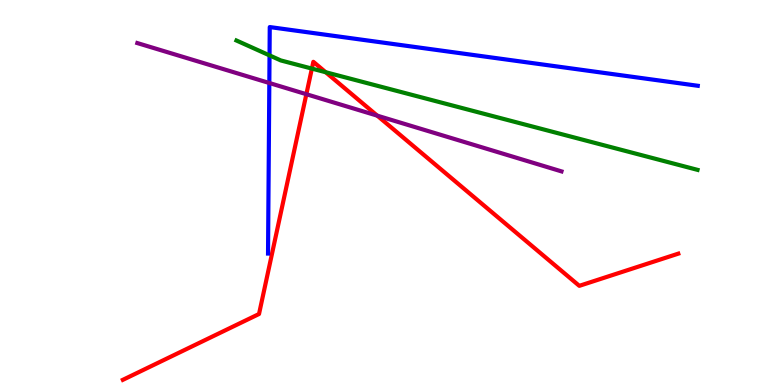[{'lines': ['blue', 'red'], 'intersections': []}, {'lines': ['green', 'red'], 'intersections': [{'x': 4.02, 'y': 8.22}, {'x': 4.2, 'y': 8.12}]}, {'lines': ['purple', 'red'], 'intersections': [{'x': 3.95, 'y': 7.55}, {'x': 4.87, 'y': 7.0}]}, {'lines': ['blue', 'green'], 'intersections': [{'x': 3.48, 'y': 8.56}]}, {'lines': ['blue', 'purple'], 'intersections': [{'x': 3.48, 'y': 7.84}]}, {'lines': ['green', 'purple'], 'intersections': []}]